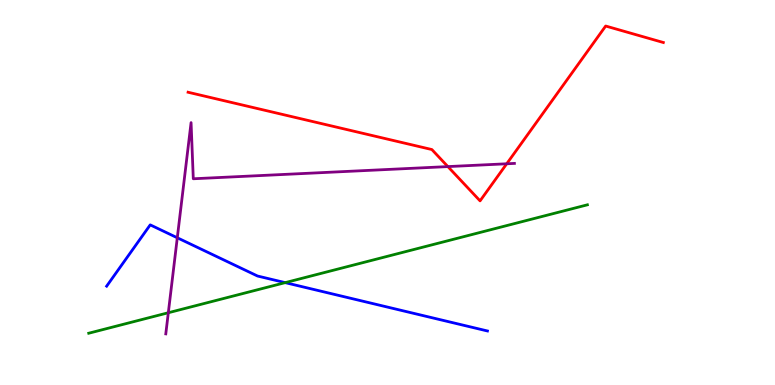[{'lines': ['blue', 'red'], 'intersections': []}, {'lines': ['green', 'red'], 'intersections': []}, {'lines': ['purple', 'red'], 'intersections': [{'x': 5.78, 'y': 5.67}, {'x': 6.54, 'y': 5.75}]}, {'lines': ['blue', 'green'], 'intersections': [{'x': 3.68, 'y': 2.66}]}, {'lines': ['blue', 'purple'], 'intersections': [{'x': 2.29, 'y': 3.82}]}, {'lines': ['green', 'purple'], 'intersections': [{'x': 2.17, 'y': 1.88}]}]